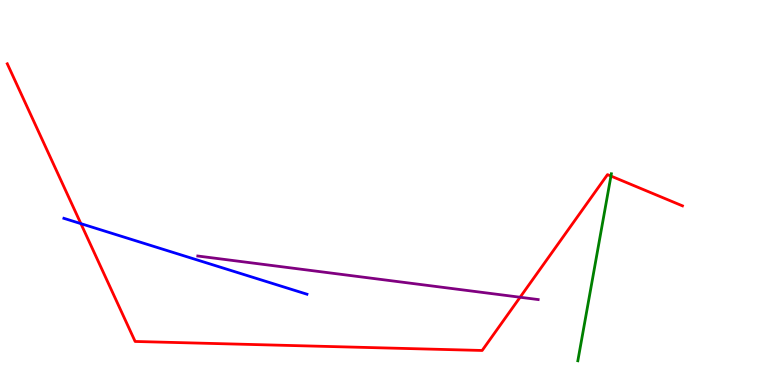[{'lines': ['blue', 'red'], 'intersections': [{'x': 1.04, 'y': 4.19}]}, {'lines': ['green', 'red'], 'intersections': [{'x': 7.88, 'y': 5.43}]}, {'lines': ['purple', 'red'], 'intersections': [{'x': 6.71, 'y': 2.28}]}, {'lines': ['blue', 'green'], 'intersections': []}, {'lines': ['blue', 'purple'], 'intersections': []}, {'lines': ['green', 'purple'], 'intersections': []}]